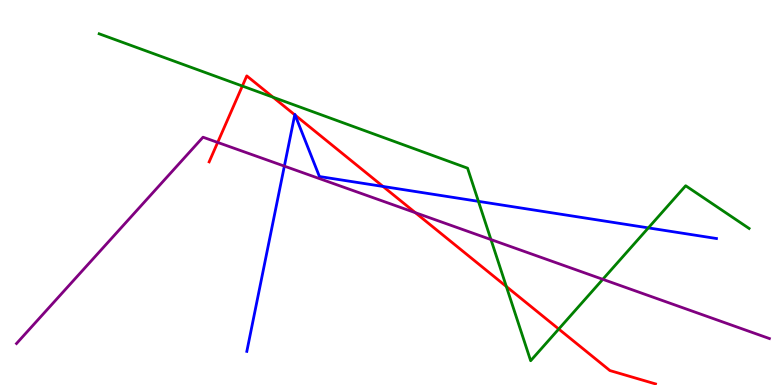[{'lines': ['blue', 'red'], 'intersections': [{'x': 3.8, 'y': 7.02}, {'x': 3.81, 'y': 7.01}, {'x': 4.94, 'y': 5.16}]}, {'lines': ['green', 'red'], 'intersections': [{'x': 3.13, 'y': 7.77}, {'x': 3.52, 'y': 7.47}, {'x': 6.53, 'y': 2.56}, {'x': 7.21, 'y': 1.45}]}, {'lines': ['purple', 'red'], 'intersections': [{'x': 2.81, 'y': 6.3}, {'x': 5.36, 'y': 4.48}]}, {'lines': ['blue', 'green'], 'intersections': [{'x': 6.17, 'y': 4.77}, {'x': 8.37, 'y': 4.08}]}, {'lines': ['blue', 'purple'], 'intersections': [{'x': 3.67, 'y': 5.69}]}, {'lines': ['green', 'purple'], 'intersections': [{'x': 6.33, 'y': 3.78}, {'x': 7.78, 'y': 2.75}]}]